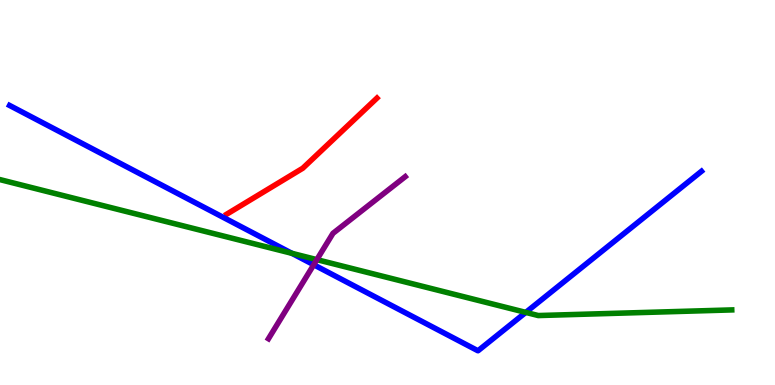[{'lines': ['blue', 'red'], 'intersections': []}, {'lines': ['green', 'red'], 'intersections': []}, {'lines': ['purple', 'red'], 'intersections': []}, {'lines': ['blue', 'green'], 'intersections': [{'x': 3.77, 'y': 3.42}, {'x': 6.78, 'y': 1.89}]}, {'lines': ['blue', 'purple'], 'intersections': [{'x': 4.05, 'y': 3.12}]}, {'lines': ['green', 'purple'], 'intersections': [{'x': 4.09, 'y': 3.26}]}]